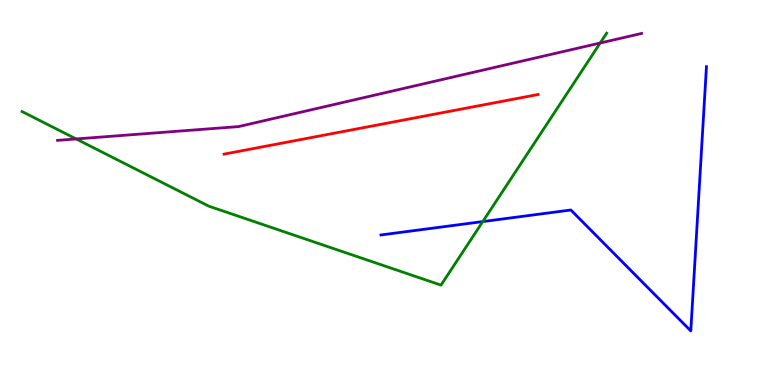[{'lines': ['blue', 'red'], 'intersections': []}, {'lines': ['green', 'red'], 'intersections': []}, {'lines': ['purple', 'red'], 'intersections': []}, {'lines': ['blue', 'green'], 'intersections': [{'x': 6.23, 'y': 4.24}]}, {'lines': ['blue', 'purple'], 'intersections': []}, {'lines': ['green', 'purple'], 'intersections': [{'x': 0.983, 'y': 6.39}, {'x': 7.74, 'y': 8.88}]}]